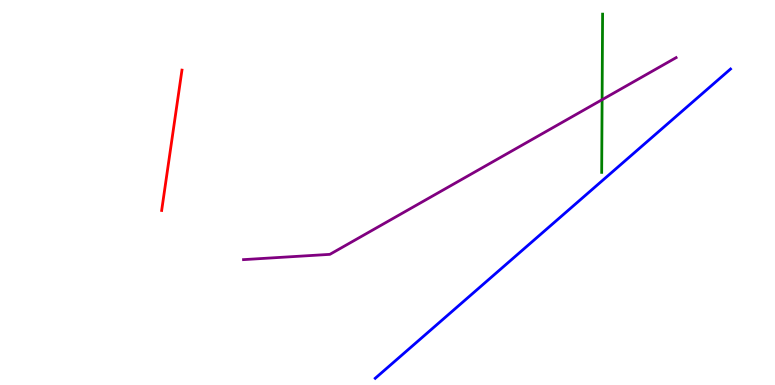[{'lines': ['blue', 'red'], 'intersections': []}, {'lines': ['green', 'red'], 'intersections': []}, {'lines': ['purple', 'red'], 'intersections': []}, {'lines': ['blue', 'green'], 'intersections': []}, {'lines': ['blue', 'purple'], 'intersections': []}, {'lines': ['green', 'purple'], 'intersections': [{'x': 7.77, 'y': 7.41}]}]